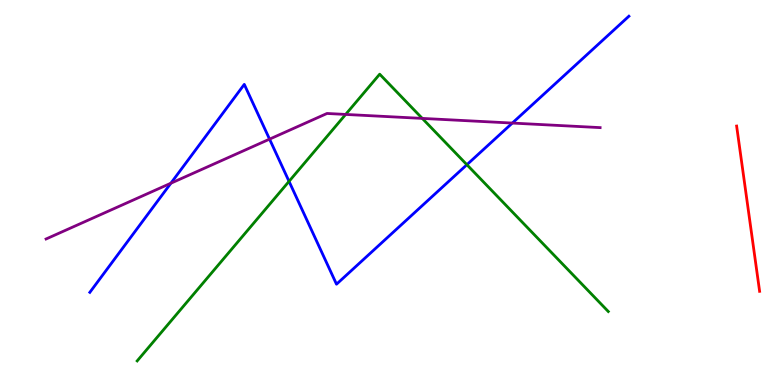[{'lines': ['blue', 'red'], 'intersections': []}, {'lines': ['green', 'red'], 'intersections': []}, {'lines': ['purple', 'red'], 'intersections': []}, {'lines': ['blue', 'green'], 'intersections': [{'x': 3.73, 'y': 5.29}, {'x': 6.02, 'y': 5.72}]}, {'lines': ['blue', 'purple'], 'intersections': [{'x': 2.2, 'y': 5.24}, {'x': 3.48, 'y': 6.39}, {'x': 6.61, 'y': 6.8}]}, {'lines': ['green', 'purple'], 'intersections': [{'x': 4.46, 'y': 7.03}, {'x': 5.45, 'y': 6.92}]}]